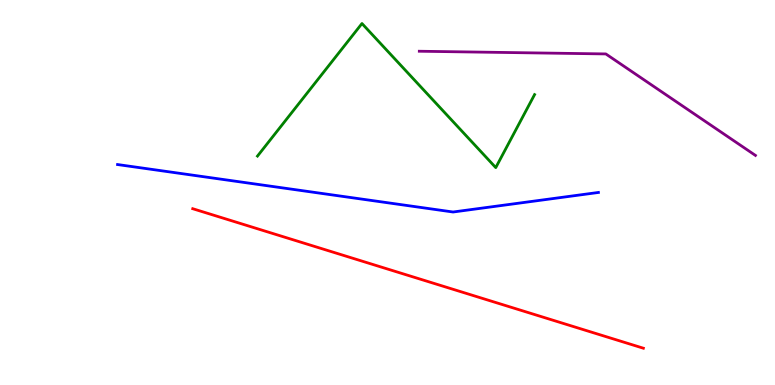[{'lines': ['blue', 'red'], 'intersections': []}, {'lines': ['green', 'red'], 'intersections': []}, {'lines': ['purple', 'red'], 'intersections': []}, {'lines': ['blue', 'green'], 'intersections': []}, {'lines': ['blue', 'purple'], 'intersections': []}, {'lines': ['green', 'purple'], 'intersections': []}]